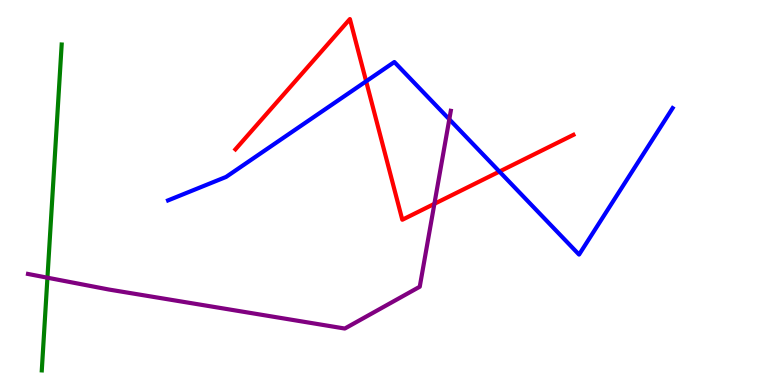[{'lines': ['blue', 'red'], 'intersections': [{'x': 4.72, 'y': 7.89}, {'x': 6.44, 'y': 5.54}]}, {'lines': ['green', 'red'], 'intersections': []}, {'lines': ['purple', 'red'], 'intersections': [{'x': 5.6, 'y': 4.71}]}, {'lines': ['blue', 'green'], 'intersections': []}, {'lines': ['blue', 'purple'], 'intersections': [{'x': 5.8, 'y': 6.9}]}, {'lines': ['green', 'purple'], 'intersections': [{'x': 0.612, 'y': 2.79}]}]